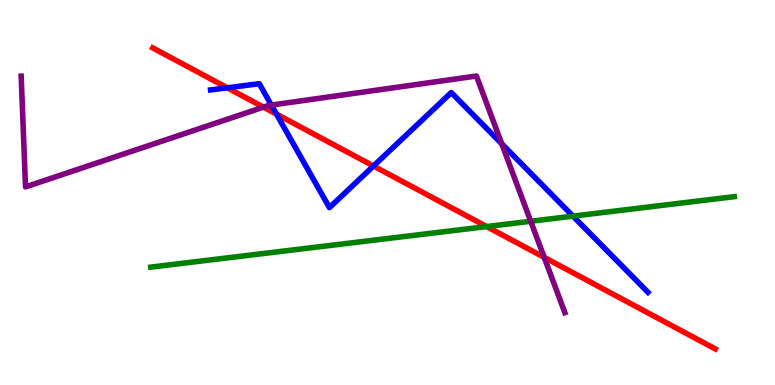[{'lines': ['blue', 'red'], 'intersections': [{'x': 2.93, 'y': 7.72}, {'x': 3.57, 'y': 7.04}, {'x': 4.82, 'y': 5.69}]}, {'lines': ['green', 'red'], 'intersections': [{'x': 6.28, 'y': 4.12}]}, {'lines': ['purple', 'red'], 'intersections': [{'x': 3.4, 'y': 7.22}, {'x': 7.02, 'y': 3.32}]}, {'lines': ['blue', 'green'], 'intersections': [{'x': 7.39, 'y': 4.39}]}, {'lines': ['blue', 'purple'], 'intersections': [{'x': 3.5, 'y': 7.27}, {'x': 6.47, 'y': 6.26}]}, {'lines': ['green', 'purple'], 'intersections': [{'x': 6.85, 'y': 4.25}]}]